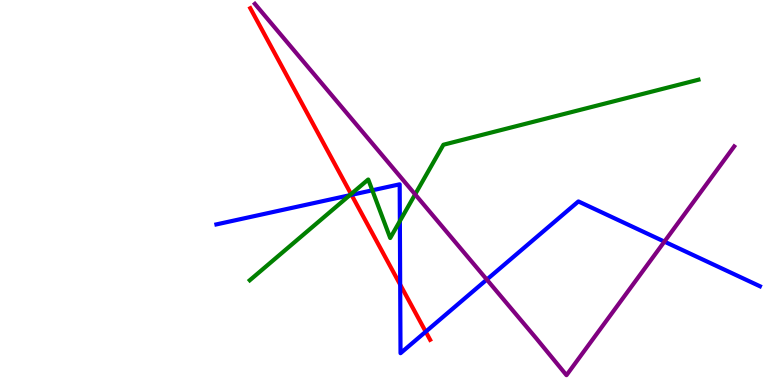[{'lines': ['blue', 'red'], 'intersections': [{'x': 4.54, 'y': 4.94}, {'x': 5.16, 'y': 2.61}, {'x': 5.49, 'y': 1.38}]}, {'lines': ['green', 'red'], 'intersections': [{'x': 4.53, 'y': 4.96}]}, {'lines': ['purple', 'red'], 'intersections': []}, {'lines': ['blue', 'green'], 'intersections': [{'x': 4.51, 'y': 4.93}, {'x': 4.8, 'y': 5.06}, {'x': 5.16, 'y': 4.26}]}, {'lines': ['blue', 'purple'], 'intersections': [{'x': 6.28, 'y': 2.74}, {'x': 8.57, 'y': 3.72}]}, {'lines': ['green', 'purple'], 'intersections': [{'x': 5.36, 'y': 4.95}]}]